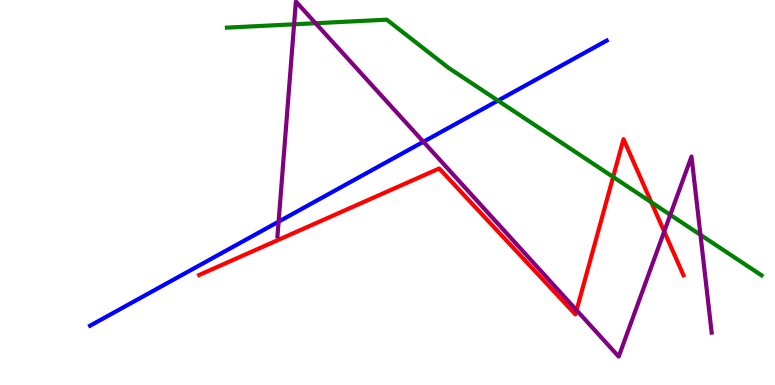[{'lines': ['blue', 'red'], 'intersections': []}, {'lines': ['green', 'red'], 'intersections': [{'x': 7.91, 'y': 5.4}, {'x': 8.4, 'y': 4.75}]}, {'lines': ['purple', 'red'], 'intersections': [{'x': 7.44, 'y': 1.94}, {'x': 8.57, 'y': 3.99}]}, {'lines': ['blue', 'green'], 'intersections': [{'x': 6.43, 'y': 7.39}]}, {'lines': ['blue', 'purple'], 'intersections': [{'x': 3.59, 'y': 4.24}, {'x': 5.46, 'y': 6.32}]}, {'lines': ['green', 'purple'], 'intersections': [{'x': 3.79, 'y': 9.37}, {'x': 4.07, 'y': 9.4}, {'x': 8.65, 'y': 4.42}, {'x': 9.04, 'y': 3.9}]}]